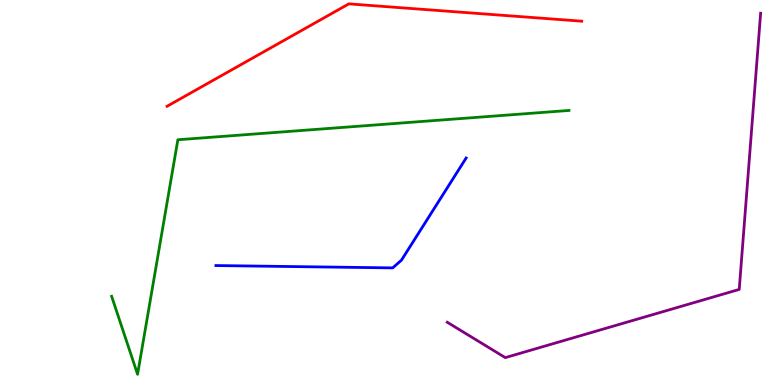[{'lines': ['blue', 'red'], 'intersections': []}, {'lines': ['green', 'red'], 'intersections': []}, {'lines': ['purple', 'red'], 'intersections': []}, {'lines': ['blue', 'green'], 'intersections': []}, {'lines': ['blue', 'purple'], 'intersections': []}, {'lines': ['green', 'purple'], 'intersections': []}]